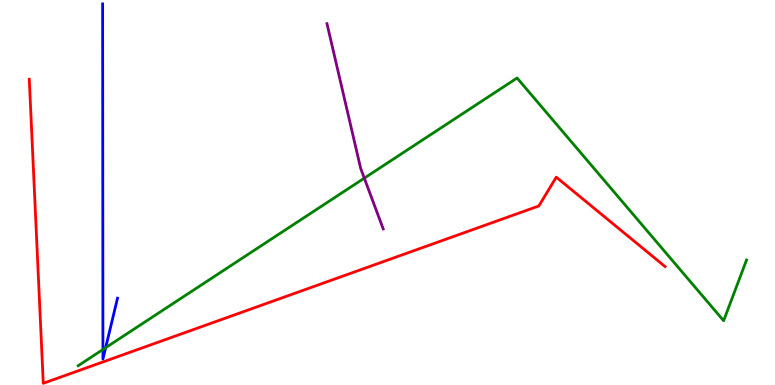[{'lines': ['blue', 'red'], 'intersections': []}, {'lines': ['green', 'red'], 'intersections': []}, {'lines': ['purple', 'red'], 'intersections': []}, {'lines': ['blue', 'green'], 'intersections': [{'x': 1.33, 'y': 0.922}, {'x': 1.36, 'y': 0.969}]}, {'lines': ['blue', 'purple'], 'intersections': []}, {'lines': ['green', 'purple'], 'intersections': [{'x': 4.7, 'y': 5.37}]}]